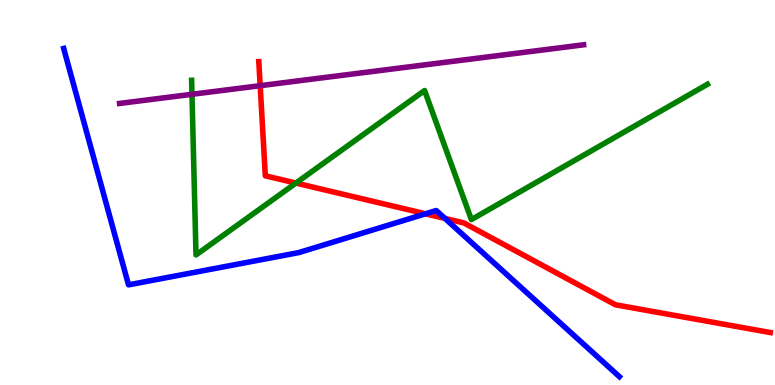[{'lines': ['blue', 'red'], 'intersections': [{'x': 5.49, 'y': 4.45}, {'x': 5.74, 'y': 4.33}]}, {'lines': ['green', 'red'], 'intersections': [{'x': 3.82, 'y': 5.25}]}, {'lines': ['purple', 'red'], 'intersections': [{'x': 3.36, 'y': 7.77}]}, {'lines': ['blue', 'green'], 'intersections': []}, {'lines': ['blue', 'purple'], 'intersections': []}, {'lines': ['green', 'purple'], 'intersections': [{'x': 2.48, 'y': 7.55}]}]